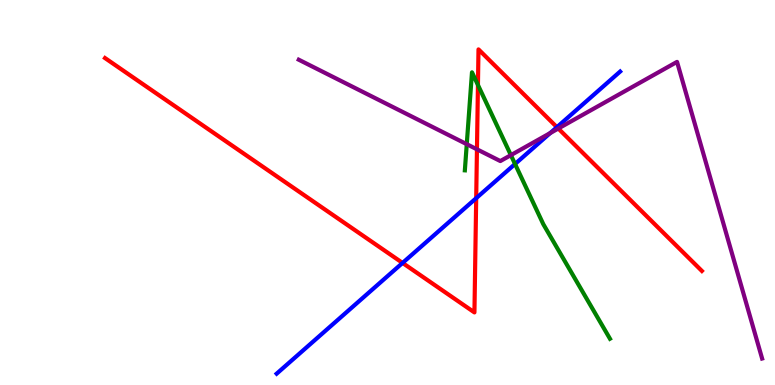[{'lines': ['blue', 'red'], 'intersections': [{'x': 5.19, 'y': 3.17}, {'x': 6.14, 'y': 4.85}, {'x': 7.19, 'y': 6.7}]}, {'lines': ['green', 'red'], 'intersections': [{'x': 6.17, 'y': 7.79}]}, {'lines': ['purple', 'red'], 'intersections': [{'x': 6.15, 'y': 6.12}, {'x': 7.2, 'y': 6.66}]}, {'lines': ['blue', 'green'], 'intersections': [{'x': 6.65, 'y': 5.74}]}, {'lines': ['blue', 'purple'], 'intersections': [{'x': 7.1, 'y': 6.54}]}, {'lines': ['green', 'purple'], 'intersections': [{'x': 6.02, 'y': 6.26}, {'x': 6.59, 'y': 5.97}]}]